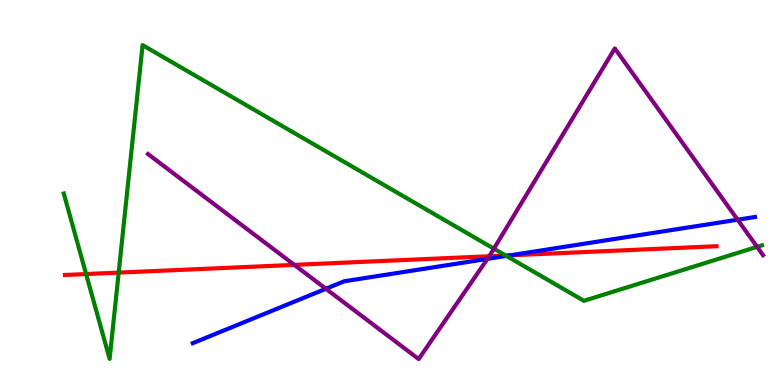[{'lines': ['blue', 'red'], 'intersections': [{'x': 6.58, 'y': 3.37}]}, {'lines': ['green', 'red'], 'intersections': [{'x': 1.11, 'y': 2.88}, {'x': 1.53, 'y': 2.92}, {'x': 6.53, 'y': 3.36}]}, {'lines': ['purple', 'red'], 'intersections': [{'x': 3.8, 'y': 3.12}, {'x': 6.31, 'y': 3.34}]}, {'lines': ['blue', 'green'], 'intersections': [{'x': 6.53, 'y': 3.35}]}, {'lines': ['blue', 'purple'], 'intersections': [{'x': 4.2, 'y': 2.5}, {'x': 6.29, 'y': 3.28}, {'x': 9.52, 'y': 4.29}]}, {'lines': ['green', 'purple'], 'intersections': [{'x': 6.37, 'y': 3.54}, {'x': 9.77, 'y': 3.59}]}]